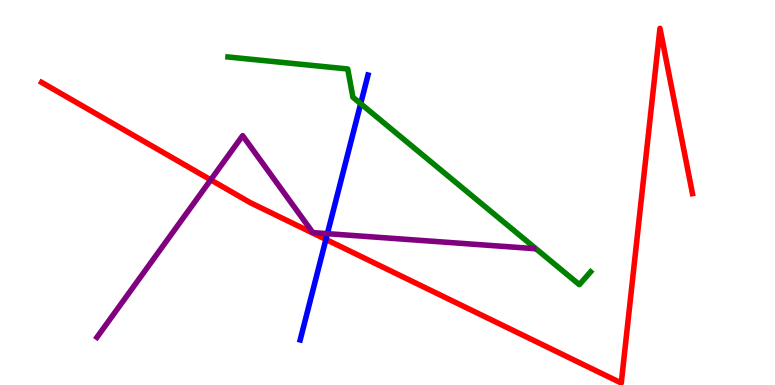[{'lines': ['blue', 'red'], 'intersections': [{'x': 4.21, 'y': 3.78}]}, {'lines': ['green', 'red'], 'intersections': []}, {'lines': ['purple', 'red'], 'intersections': [{'x': 2.72, 'y': 5.33}]}, {'lines': ['blue', 'green'], 'intersections': [{'x': 4.65, 'y': 7.31}]}, {'lines': ['blue', 'purple'], 'intersections': [{'x': 4.22, 'y': 3.93}]}, {'lines': ['green', 'purple'], 'intersections': []}]